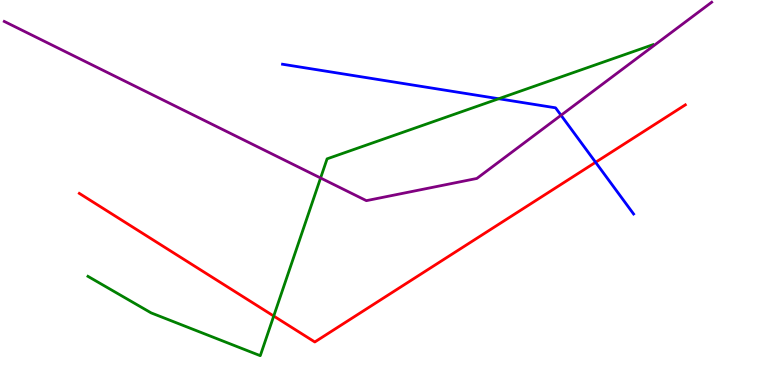[{'lines': ['blue', 'red'], 'intersections': [{'x': 7.69, 'y': 5.78}]}, {'lines': ['green', 'red'], 'intersections': [{'x': 3.53, 'y': 1.79}]}, {'lines': ['purple', 'red'], 'intersections': []}, {'lines': ['blue', 'green'], 'intersections': [{'x': 6.43, 'y': 7.44}]}, {'lines': ['blue', 'purple'], 'intersections': [{'x': 7.24, 'y': 7.01}]}, {'lines': ['green', 'purple'], 'intersections': [{'x': 4.14, 'y': 5.38}]}]